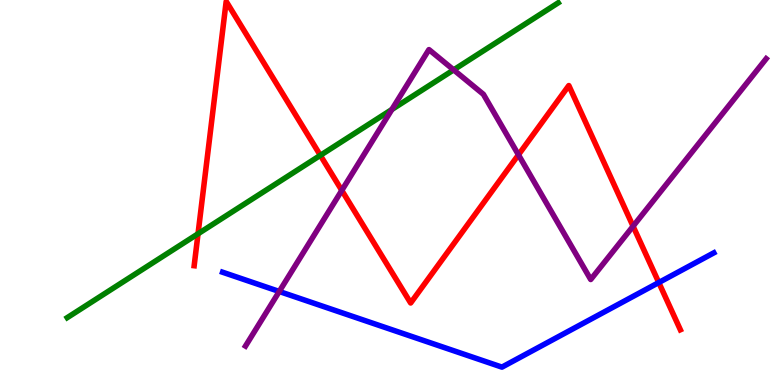[{'lines': ['blue', 'red'], 'intersections': [{'x': 8.5, 'y': 2.66}]}, {'lines': ['green', 'red'], 'intersections': [{'x': 2.56, 'y': 3.93}, {'x': 4.13, 'y': 5.96}]}, {'lines': ['purple', 'red'], 'intersections': [{'x': 4.41, 'y': 5.05}, {'x': 6.69, 'y': 5.98}, {'x': 8.17, 'y': 4.12}]}, {'lines': ['blue', 'green'], 'intersections': []}, {'lines': ['blue', 'purple'], 'intersections': [{'x': 3.6, 'y': 2.43}]}, {'lines': ['green', 'purple'], 'intersections': [{'x': 5.06, 'y': 7.16}, {'x': 5.85, 'y': 8.19}]}]